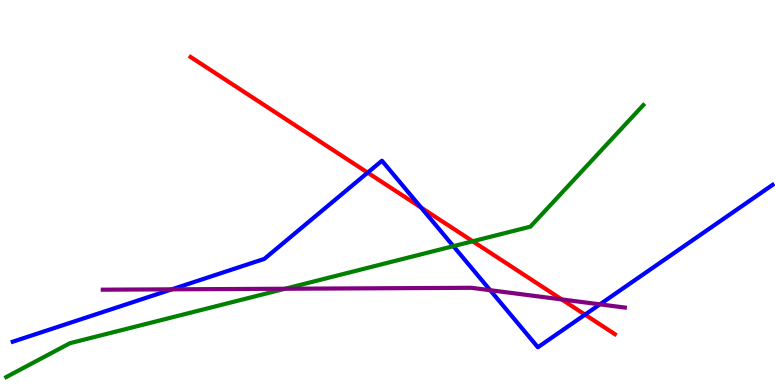[{'lines': ['blue', 'red'], 'intersections': [{'x': 4.74, 'y': 5.52}, {'x': 5.43, 'y': 4.61}, {'x': 7.55, 'y': 1.83}]}, {'lines': ['green', 'red'], 'intersections': [{'x': 6.1, 'y': 3.73}]}, {'lines': ['purple', 'red'], 'intersections': [{'x': 7.25, 'y': 2.22}]}, {'lines': ['blue', 'green'], 'intersections': [{'x': 5.85, 'y': 3.61}]}, {'lines': ['blue', 'purple'], 'intersections': [{'x': 2.22, 'y': 2.48}, {'x': 6.33, 'y': 2.46}, {'x': 7.74, 'y': 2.09}]}, {'lines': ['green', 'purple'], 'intersections': [{'x': 3.68, 'y': 2.5}]}]